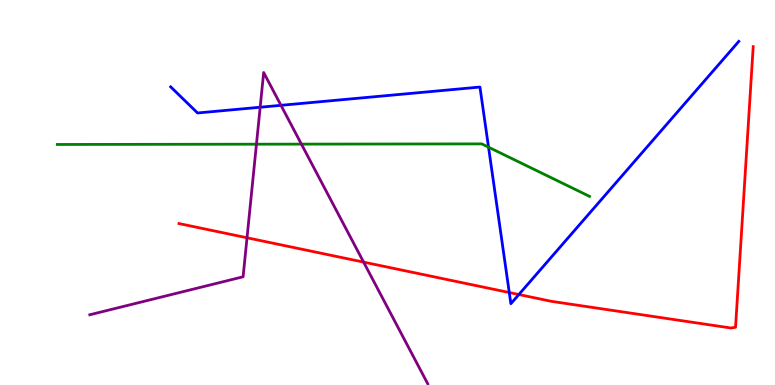[{'lines': ['blue', 'red'], 'intersections': [{'x': 6.57, 'y': 2.4}, {'x': 6.69, 'y': 2.35}]}, {'lines': ['green', 'red'], 'intersections': []}, {'lines': ['purple', 'red'], 'intersections': [{'x': 3.19, 'y': 3.82}, {'x': 4.69, 'y': 3.19}]}, {'lines': ['blue', 'green'], 'intersections': [{'x': 6.3, 'y': 6.18}]}, {'lines': ['blue', 'purple'], 'intersections': [{'x': 3.36, 'y': 7.21}, {'x': 3.63, 'y': 7.26}]}, {'lines': ['green', 'purple'], 'intersections': [{'x': 3.31, 'y': 6.25}, {'x': 3.89, 'y': 6.26}]}]